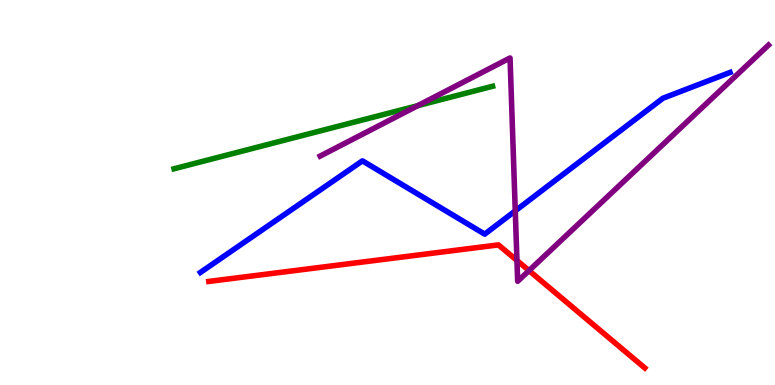[{'lines': ['blue', 'red'], 'intersections': []}, {'lines': ['green', 'red'], 'intersections': []}, {'lines': ['purple', 'red'], 'intersections': [{'x': 6.67, 'y': 3.23}, {'x': 6.83, 'y': 2.97}]}, {'lines': ['blue', 'green'], 'intersections': []}, {'lines': ['blue', 'purple'], 'intersections': [{'x': 6.65, 'y': 4.52}]}, {'lines': ['green', 'purple'], 'intersections': [{'x': 5.39, 'y': 7.26}]}]